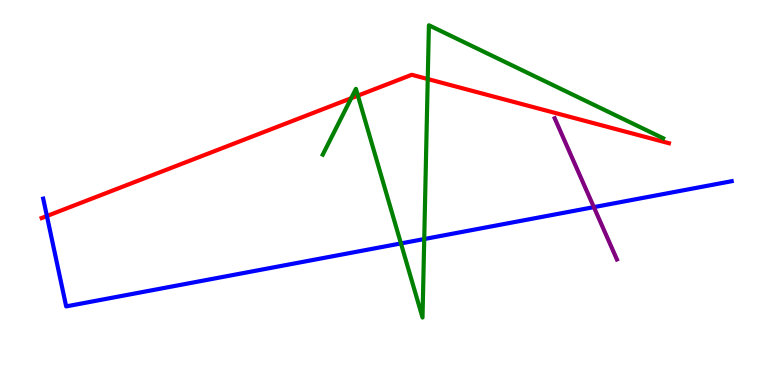[{'lines': ['blue', 'red'], 'intersections': [{'x': 0.605, 'y': 4.39}]}, {'lines': ['green', 'red'], 'intersections': [{'x': 4.53, 'y': 7.45}, {'x': 4.62, 'y': 7.52}, {'x': 5.52, 'y': 7.95}]}, {'lines': ['purple', 'red'], 'intersections': []}, {'lines': ['blue', 'green'], 'intersections': [{'x': 5.17, 'y': 3.68}, {'x': 5.47, 'y': 3.79}]}, {'lines': ['blue', 'purple'], 'intersections': [{'x': 7.66, 'y': 4.62}]}, {'lines': ['green', 'purple'], 'intersections': []}]